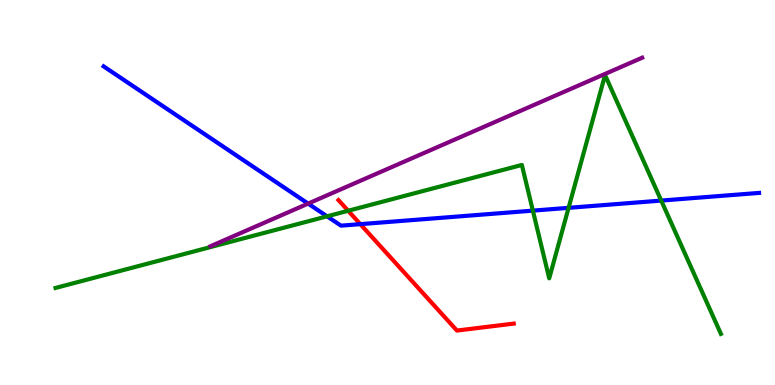[{'lines': ['blue', 'red'], 'intersections': [{'x': 4.65, 'y': 4.18}]}, {'lines': ['green', 'red'], 'intersections': [{'x': 4.49, 'y': 4.53}]}, {'lines': ['purple', 'red'], 'intersections': []}, {'lines': ['blue', 'green'], 'intersections': [{'x': 4.22, 'y': 4.38}, {'x': 6.88, 'y': 4.53}, {'x': 7.34, 'y': 4.6}, {'x': 8.53, 'y': 4.79}]}, {'lines': ['blue', 'purple'], 'intersections': [{'x': 3.98, 'y': 4.71}]}, {'lines': ['green', 'purple'], 'intersections': []}]